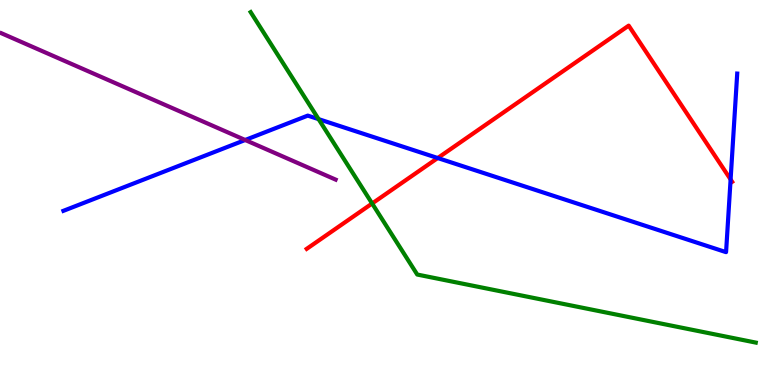[{'lines': ['blue', 'red'], 'intersections': [{'x': 5.65, 'y': 5.9}, {'x': 9.43, 'y': 5.34}]}, {'lines': ['green', 'red'], 'intersections': [{'x': 4.8, 'y': 4.71}]}, {'lines': ['purple', 'red'], 'intersections': []}, {'lines': ['blue', 'green'], 'intersections': [{'x': 4.11, 'y': 6.91}]}, {'lines': ['blue', 'purple'], 'intersections': [{'x': 3.16, 'y': 6.36}]}, {'lines': ['green', 'purple'], 'intersections': []}]